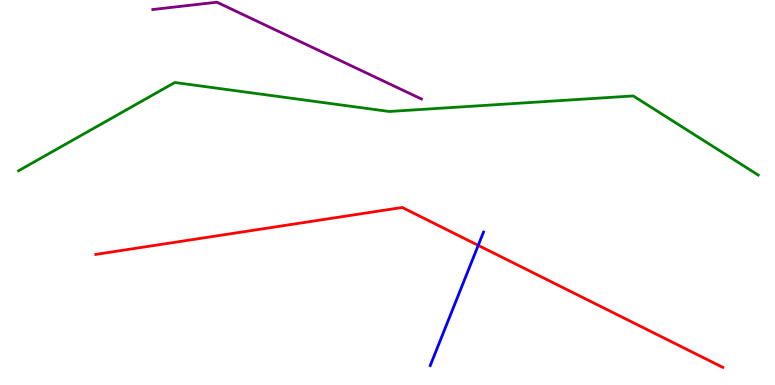[{'lines': ['blue', 'red'], 'intersections': [{'x': 6.17, 'y': 3.63}]}, {'lines': ['green', 'red'], 'intersections': []}, {'lines': ['purple', 'red'], 'intersections': []}, {'lines': ['blue', 'green'], 'intersections': []}, {'lines': ['blue', 'purple'], 'intersections': []}, {'lines': ['green', 'purple'], 'intersections': []}]